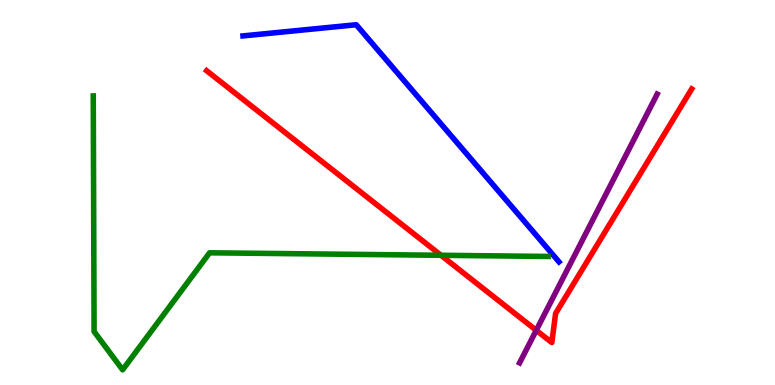[{'lines': ['blue', 'red'], 'intersections': []}, {'lines': ['green', 'red'], 'intersections': [{'x': 5.69, 'y': 3.37}]}, {'lines': ['purple', 'red'], 'intersections': [{'x': 6.92, 'y': 1.42}]}, {'lines': ['blue', 'green'], 'intersections': []}, {'lines': ['blue', 'purple'], 'intersections': []}, {'lines': ['green', 'purple'], 'intersections': []}]